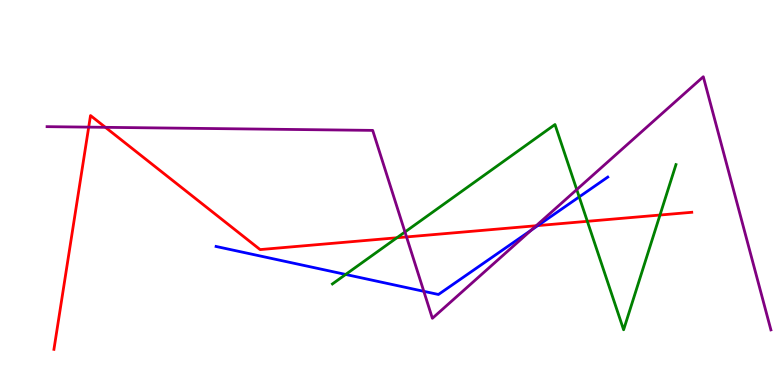[{'lines': ['blue', 'red'], 'intersections': [{'x': 6.94, 'y': 4.14}]}, {'lines': ['green', 'red'], 'intersections': [{'x': 5.12, 'y': 3.82}, {'x': 7.58, 'y': 4.25}, {'x': 8.52, 'y': 4.41}]}, {'lines': ['purple', 'red'], 'intersections': [{'x': 1.14, 'y': 6.7}, {'x': 1.36, 'y': 6.69}, {'x': 5.25, 'y': 3.85}, {'x': 6.92, 'y': 4.14}]}, {'lines': ['blue', 'green'], 'intersections': [{'x': 4.46, 'y': 2.87}, {'x': 7.47, 'y': 4.89}]}, {'lines': ['blue', 'purple'], 'intersections': [{'x': 5.47, 'y': 2.43}, {'x': 6.86, 'y': 4.02}]}, {'lines': ['green', 'purple'], 'intersections': [{'x': 5.23, 'y': 3.97}, {'x': 7.44, 'y': 5.08}]}]